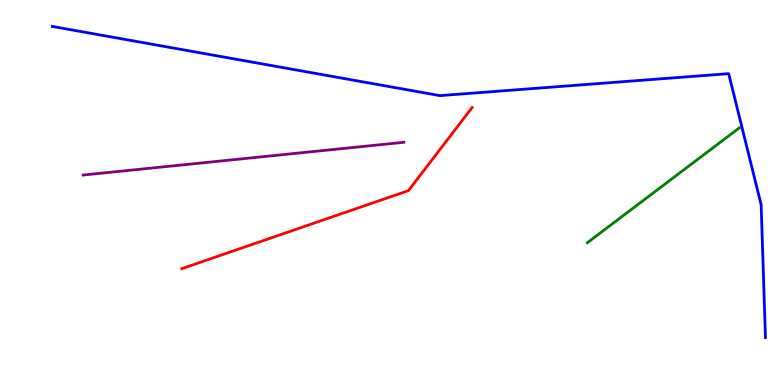[{'lines': ['blue', 'red'], 'intersections': []}, {'lines': ['green', 'red'], 'intersections': []}, {'lines': ['purple', 'red'], 'intersections': []}, {'lines': ['blue', 'green'], 'intersections': []}, {'lines': ['blue', 'purple'], 'intersections': []}, {'lines': ['green', 'purple'], 'intersections': []}]